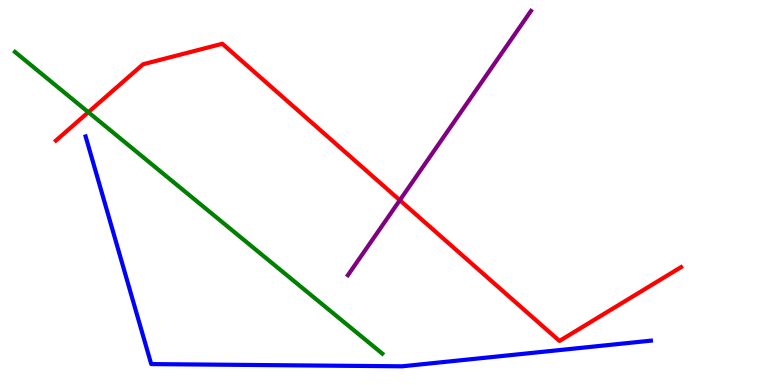[{'lines': ['blue', 'red'], 'intersections': []}, {'lines': ['green', 'red'], 'intersections': [{'x': 1.14, 'y': 7.09}]}, {'lines': ['purple', 'red'], 'intersections': [{'x': 5.16, 'y': 4.8}]}, {'lines': ['blue', 'green'], 'intersections': []}, {'lines': ['blue', 'purple'], 'intersections': []}, {'lines': ['green', 'purple'], 'intersections': []}]